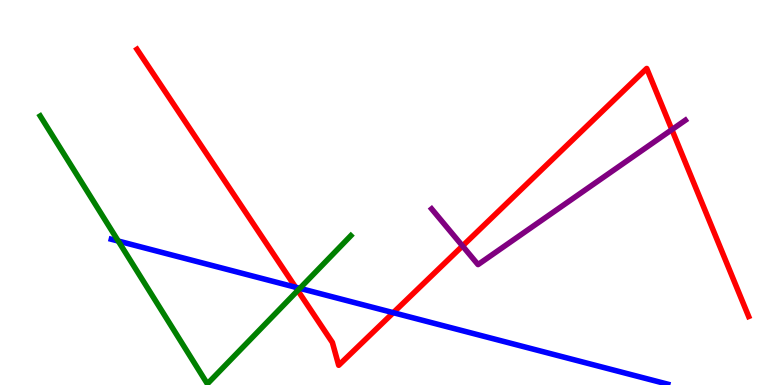[{'lines': ['blue', 'red'], 'intersections': [{'x': 3.81, 'y': 2.54}, {'x': 5.07, 'y': 1.88}]}, {'lines': ['green', 'red'], 'intersections': [{'x': 3.84, 'y': 2.45}]}, {'lines': ['purple', 'red'], 'intersections': [{'x': 5.97, 'y': 3.61}, {'x': 8.67, 'y': 6.63}]}, {'lines': ['blue', 'green'], 'intersections': [{'x': 1.53, 'y': 3.74}, {'x': 3.87, 'y': 2.51}]}, {'lines': ['blue', 'purple'], 'intersections': []}, {'lines': ['green', 'purple'], 'intersections': []}]